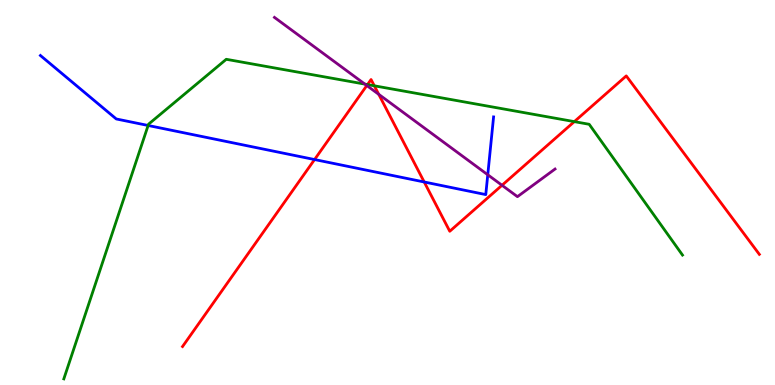[{'lines': ['blue', 'red'], 'intersections': [{'x': 4.06, 'y': 5.86}, {'x': 5.47, 'y': 5.27}]}, {'lines': ['green', 'red'], 'intersections': [{'x': 4.74, 'y': 7.8}, {'x': 4.83, 'y': 7.77}, {'x': 7.41, 'y': 6.84}]}, {'lines': ['purple', 'red'], 'intersections': [{'x': 4.73, 'y': 7.78}, {'x': 4.89, 'y': 7.55}, {'x': 6.48, 'y': 5.19}]}, {'lines': ['blue', 'green'], 'intersections': [{'x': 1.91, 'y': 6.74}]}, {'lines': ['blue', 'purple'], 'intersections': [{'x': 6.29, 'y': 5.46}]}, {'lines': ['green', 'purple'], 'intersections': [{'x': 4.71, 'y': 7.82}]}]